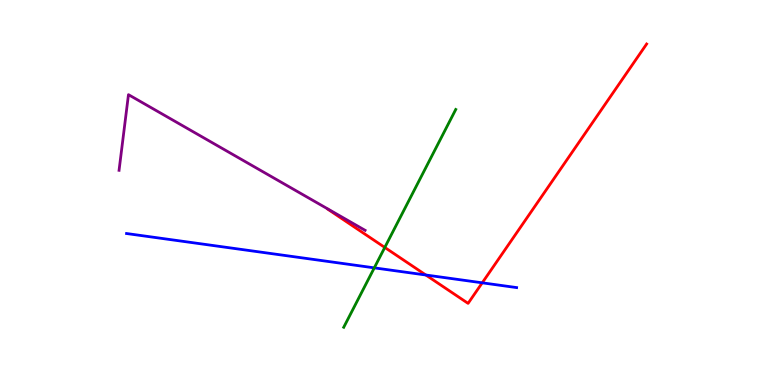[{'lines': ['blue', 'red'], 'intersections': [{'x': 5.49, 'y': 2.86}, {'x': 6.22, 'y': 2.65}]}, {'lines': ['green', 'red'], 'intersections': [{'x': 4.96, 'y': 3.57}]}, {'lines': ['purple', 'red'], 'intersections': []}, {'lines': ['blue', 'green'], 'intersections': [{'x': 4.83, 'y': 3.04}]}, {'lines': ['blue', 'purple'], 'intersections': []}, {'lines': ['green', 'purple'], 'intersections': []}]